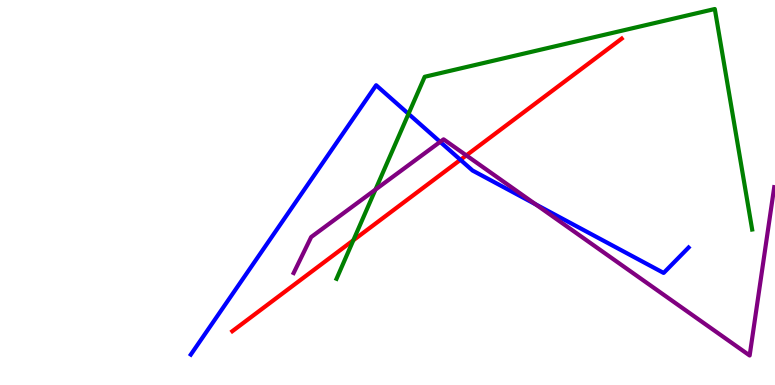[{'lines': ['blue', 'red'], 'intersections': [{'x': 5.94, 'y': 5.85}]}, {'lines': ['green', 'red'], 'intersections': [{'x': 4.56, 'y': 3.76}]}, {'lines': ['purple', 'red'], 'intersections': [{'x': 6.02, 'y': 5.96}]}, {'lines': ['blue', 'green'], 'intersections': [{'x': 5.27, 'y': 7.04}]}, {'lines': ['blue', 'purple'], 'intersections': [{'x': 5.68, 'y': 6.32}, {'x': 6.91, 'y': 4.69}]}, {'lines': ['green', 'purple'], 'intersections': [{'x': 4.84, 'y': 5.08}]}]